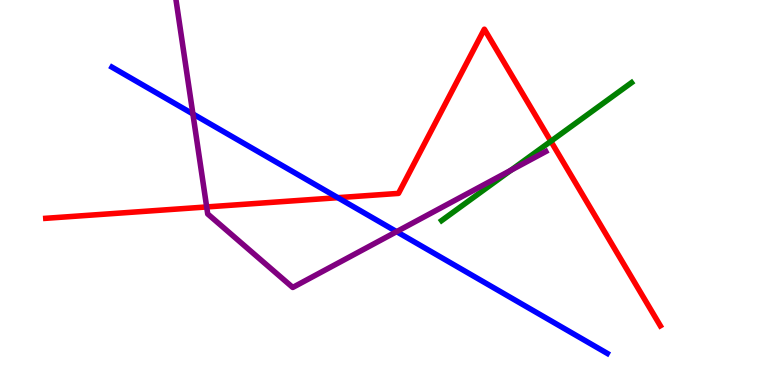[{'lines': ['blue', 'red'], 'intersections': [{'x': 4.36, 'y': 4.87}]}, {'lines': ['green', 'red'], 'intersections': [{'x': 7.11, 'y': 6.33}]}, {'lines': ['purple', 'red'], 'intersections': [{'x': 2.67, 'y': 4.62}]}, {'lines': ['blue', 'green'], 'intersections': []}, {'lines': ['blue', 'purple'], 'intersections': [{'x': 2.49, 'y': 7.04}, {'x': 5.12, 'y': 3.98}]}, {'lines': ['green', 'purple'], 'intersections': [{'x': 6.59, 'y': 5.58}]}]